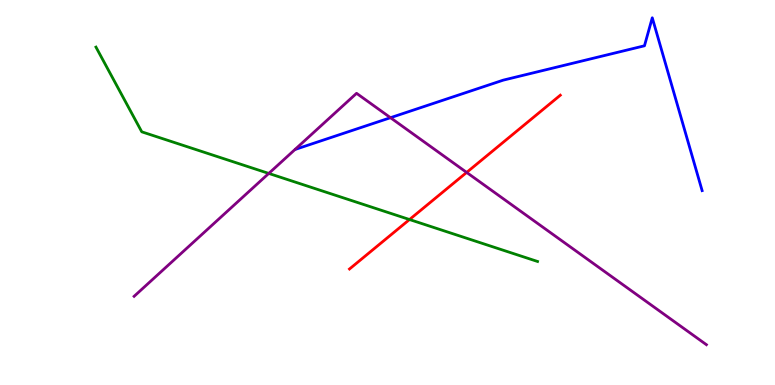[{'lines': ['blue', 'red'], 'intersections': []}, {'lines': ['green', 'red'], 'intersections': [{'x': 5.28, 'y': 4.3}]}, {'lines': ['purple', 'red'], 'intersections': [{'x': 6.02, 'y': 5.52}]}, {'lines': ['blue', 'green'], 'intersections': []}, {'lines': ['blue', 'purple'], 'intersections': [{'x': 5.04, 'y': 6.94}]}, {'lines': ['green', 'purple'], 'intersections': [{'x': 3.47, 'y': 5.5}]}]